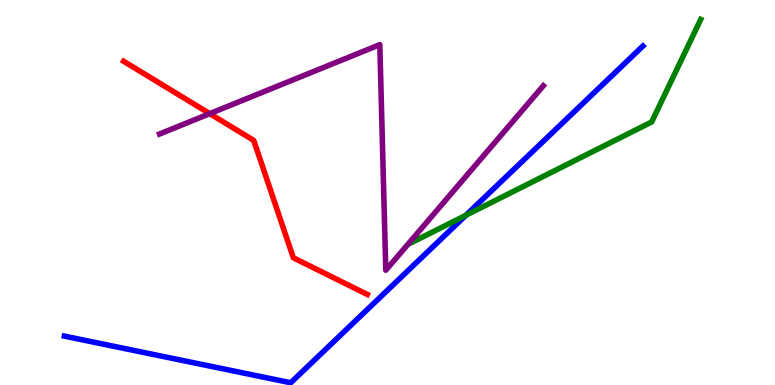[{'lines': ['blue', 'red'], 'intersections': []}, {'lines': ['green', 'red'], 'intersections': []}, {'lines': ['purple', 'red'], 'intersections': [{'x': 2.71, 'y': 7.05}]}, {'lines': ['blue', 'green'], 'intersections': [{'x': 6.01, 'y': 4.41}]}, {'lines': ['blue', 'purple'], 'intersections': []}, {'lines': ['green', 'purple'], 'intersections': []}]